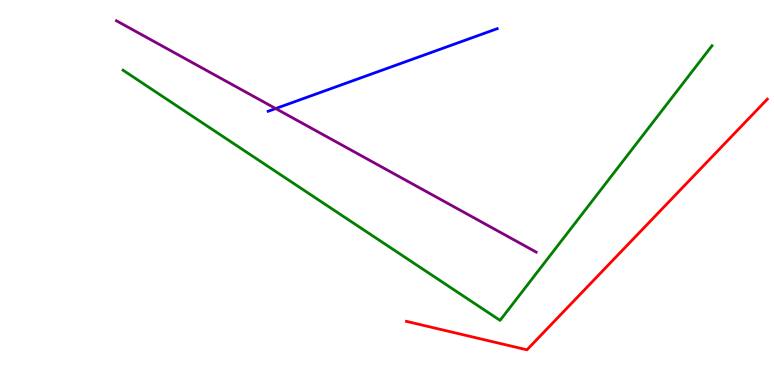[{'lines': ['blue', 'red'], 'intersections': []}, {'lines': ['green', 'red'], 'intersections': []}, {'lines': ['purple', 'red'], 'intersections': []}, {'lines': ['blue', 'green'], 'intersections': []}, {'lines': ['blue', 'purple'], 'intersections': [{'x': 3.56, 'y': 7.18}]}, {'lines': ['green', 'purple'], 'intersections': []}]